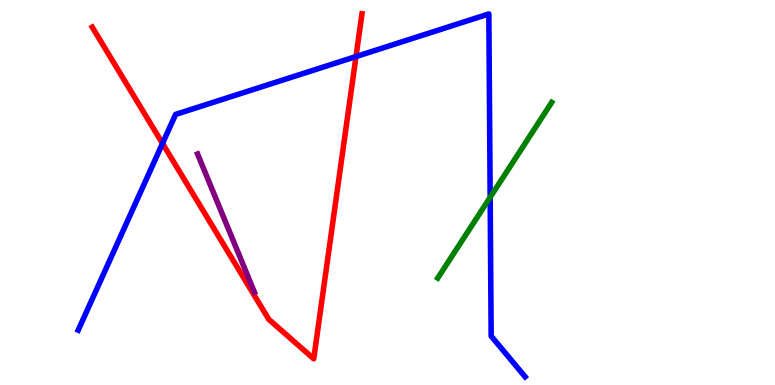[{'lines': ['blue', 'red'], 'intersections': [{'x': 2.1, 'y': 6.27}, {'x': 4.59, 'y': 8.53}]}, {'lines': ['green', 'red'], 'intersections': []}, {'lines': ['purple', 'red'], 'intersections': []}, {'lines': ['blue', 'green'], 'intersections': [{'x': 6.32, 'y': 4.88}]}, {'lines': ['blue', 'purple'], 'intersections': []}, {'lines': ['green', 'purple'], 'intersections': []}]